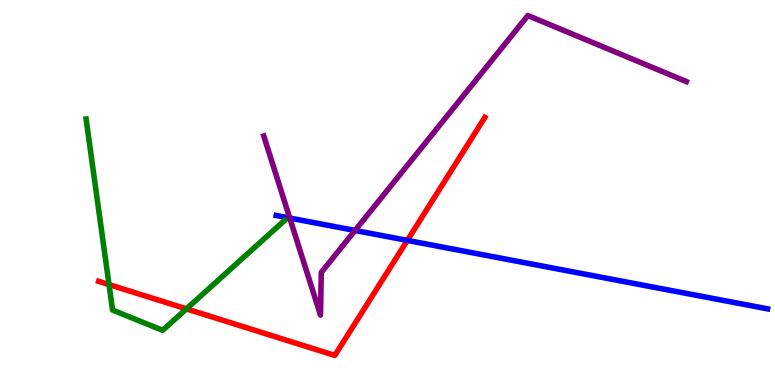[{'lines': ['blue', 'red'], 'intersections': [{'x': 5.26, 'y': 3.76}]}, {'lines': ['green', 'red'], 'intersections': [{'x': 1.41, 'y': 2.61}, {'x': 2.41, 'y': 1.98}]}, {'lines': ['purple', 'red'], 'intersections': []}, {'lines': ['blue', 'green'], 'intersections': []}, {'lines': ['blue', 'purple'], 'intersections': [{'x': 3.74, 'y': 4.34}, {'x': 4.58, 'y': 4.01}]}, {'lines': ['green', 'purple'], 'intersections': []}]